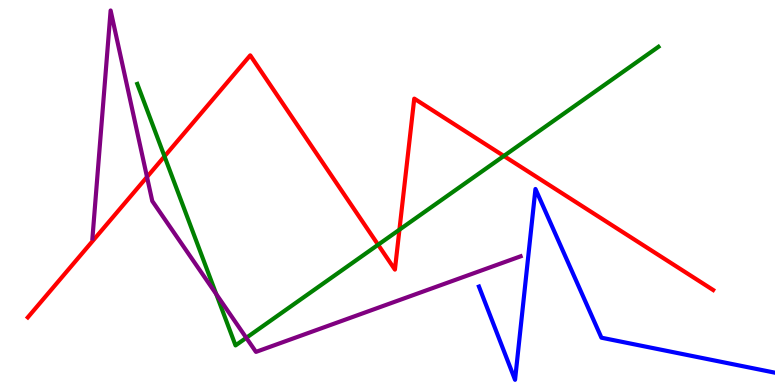[{'lines': ['blue', 'red'], 'intersections': []}, {'lines': ['green', 'red'], 'intersections': [{'x': 2.12, 'y': 5.94}, {'x': 4.88, 'y': 3.64}, {'x': 5.15, 'y': 4.03}, {'x': 6.5, 'y': 5.95}]}, {'lines': ['purple', 'red'], 'intersections': [{'x': 1.9, 'y': 5.4}]}, {'lines': ['blue', 'green'], 'intersections': []}, {'lines': ['blue', 'purple'], 'intersections': []}, {'lines': ['green', 'purple'], 'intersections': [{'x': 2.79, 'y': 2.36}, {'x': 3.18, 'y': 1.23}]}]